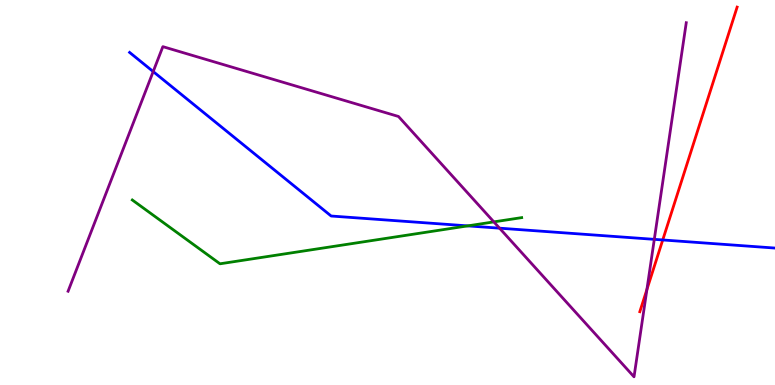[{'lines': ['blue', 'red'], 'intersections': [{'x': 8.55, 'y': 3.77}]}, {'lines': ['green', 'red'], 'intersections': []}, {'lines': ['purple', 'red'], 'intersections': [{'x': 8.35, 'y': 2.48}]}, {'lines': ['blue', 'green'], 'intersections': [{'x': 6.04, 'y': 4.13}]}, {'lines': ['blue', 'purple'], 'intersections': [{'x': 1.98, 'y': 8.14}, {'x': 6.45, 'y': 4.07}, {'x': 8.44, 'y': 3.78}]}, {'lines': ['green', 'purple'], 'intersections': [{'x': 6.37, 'y': 4.24}]}]